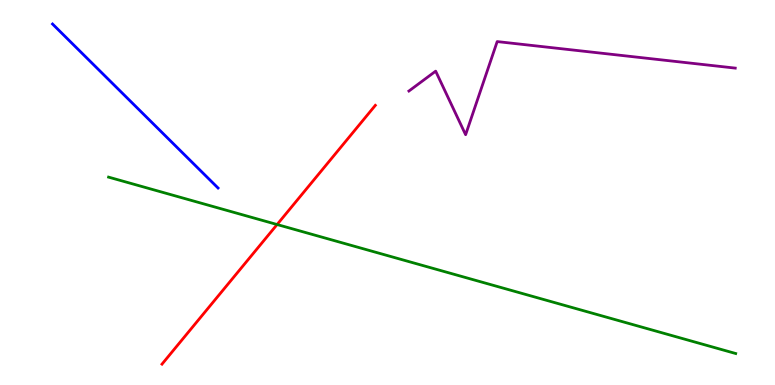[{'lines': ['blue', 'red'], 'intersections': []}, {'lines': ['green', 'red'], 'intersections': [{'x': 3.58, 'y': 4.17}]}, {'lines': ['purple', 'red'], 'intersections': []}, {'lines': ['blue', 'green'], 'intersections': []}, {'lines': ['blue', 'purple'], 'intersections': []}, {'lines': ['green', 'purple'], 'intersections': []}]